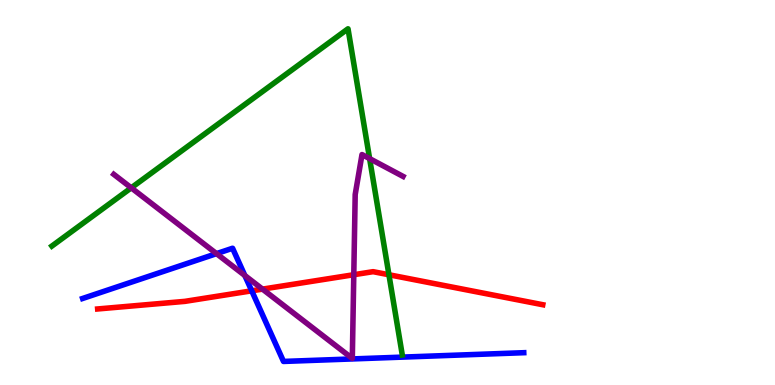[{'lines': ['blue', 'red'], 'intersections': [{'x': 3.25, 'y': 2.45}]}, {'lines': ['green', 'red'], 'intersections': [{'x': 5.02, 'y': 2.86}]}, {'lines': ['purple', 'red'], 'intersections': [{'x': 3.39, 'y': 2.49}, {'x': 4.56, 'y': 2.86}]}, {'lines': ['blue', 'green'], 'intersections': []}, {'lines': ['blue', 'purple'], 'intersections': [{'x': 2.79, 'y': 3.41}, {'x': 3.16, 'y': 2.84}]}, {'lines': ['green', 'purple'], 'intersections': [{'x': 1.69, 'y': 5.12}, {'x': 4.77, 'y': 5.88}]}]